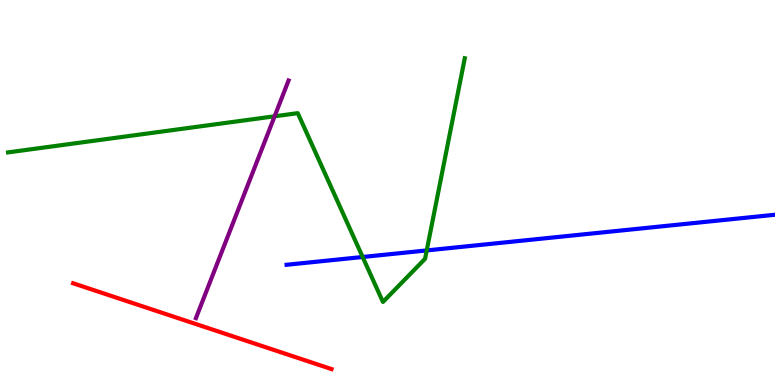[{'lines': ['blue', 'red'], 'intersections': []}, {'lines': ['green', 'red'], 'intersections': []}, {'lines': ['purple', 'red'], 'intersections': []}, {'lines': ['blue', 'green'], 'intersections': [{'x': 4.68, 'y': 3.32}, {'x': 5.51, 'y': 3.5}]}, {'lines': ['blue', 'purple'], 'intersections': []}, {'lines': ['green', 'purple'], 'intersections': [{'x': 3.54, 'y': 6.98}]}]